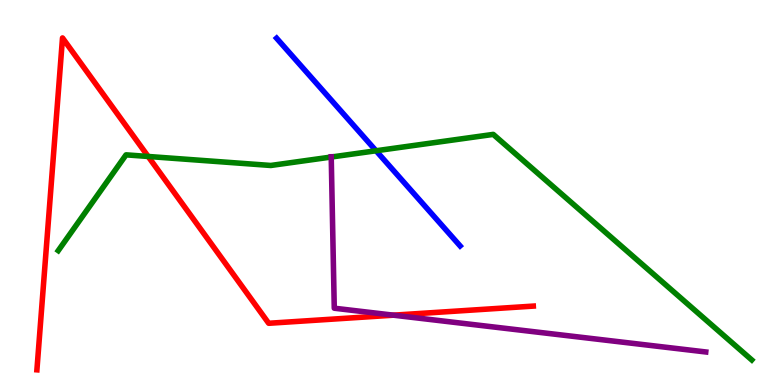[{'lines': ['blue', 'red'], 'intersections': []}, {'lines': ['green', 'red'], 'intersections': [{'x': 1.91, 'y': 5.94}]}, {'lines': ['purple', 'red'], 'intersections': [{'x': 5.08, 'y': 1.81}]}, {'lines': ['blue', 'green'], 'intersections': [{'x': 4.85, 'y': 6.08}]}, {'lines': ['blue', 'purple'], 'intersections': []}, {'lines': ['green', 'purple'], 'intersections': [{'x': 4.27, 'y': 5.92}]}]